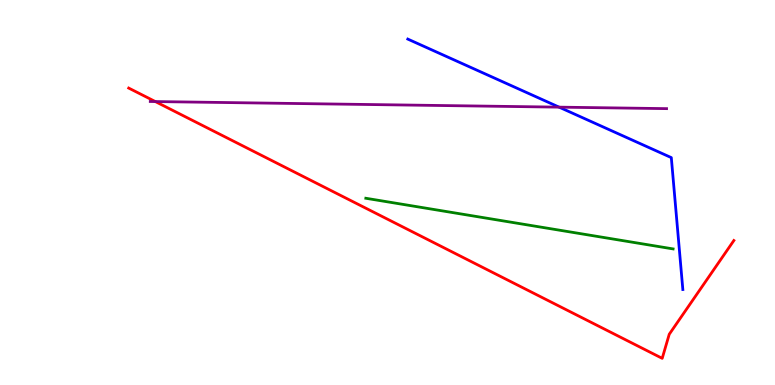[{'lines': ['blue', 'red'], 'intersections': []}, {'lines': ['green', 'red'], 'intersections': []}, {'lines': ['purple', 'red'], 'intersections': [{'x': 2.0, 'y': 7.36}]}, {'lines': ['blue', 'green'], 'intersections': []}, {'lines': ['blue', 'purple'], 'intersections': [{'x': 7.21, 'y': 7.22}]}, {'lines': ['green', 'purple'], 'intersections': []}]